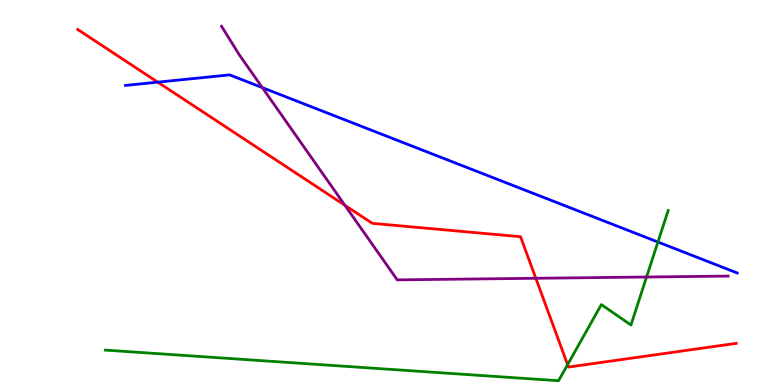[{'lines': ['blue', 'red'], 'intersections': [{'x': 2.04, 'y': 7.87}]}, {'lines': ['green', 'red'], 'intersections': [{'x': 7.32, 'y': 0.529}]}, {'lines': ['purple', 'red'], 'intersections': [{'x': 4.45, 'y': 4.67}, {'x': 6.91, 'y': 2.77}]}, {'lines': ['blue', 'green'], 'intersections': [{'x': 8.49, 'y': 3.71}]}, {'lines': ['blue', 'purple'], 'intersections': [{'x': 3.38, 'y': 7.72}]}, {'lines': ['green', 'purple'], 'intersections': [{'x': 8.34, 'y': 2.8}]}]